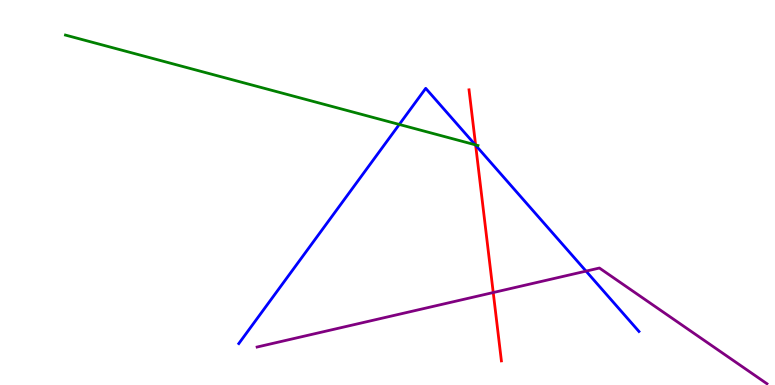[{'lines': ['blue', 'red'], 'intersections': [{'x': 6.14, 'y': 6.23}]}, {'lines': ['green', 'red'], 'intersections': [{'x': 6.14, 'y': 6.24}]}, {'lines': ['purple', 'red'], 'intersections': [{'x': 6.36, 'y': 2.4}]}, {'lines': ['blue', 'green'], 'intersections': [{'x': 5.15, 'y': 6.77}, {'x': 6.13, 'y': 6.24}]}, {'lines': ['blue', 'purple'], 'intersections': [{'x': 7.56, 'y': 2.96}]}, {'lines': ['green', 'purple'], 'intersections': []}]